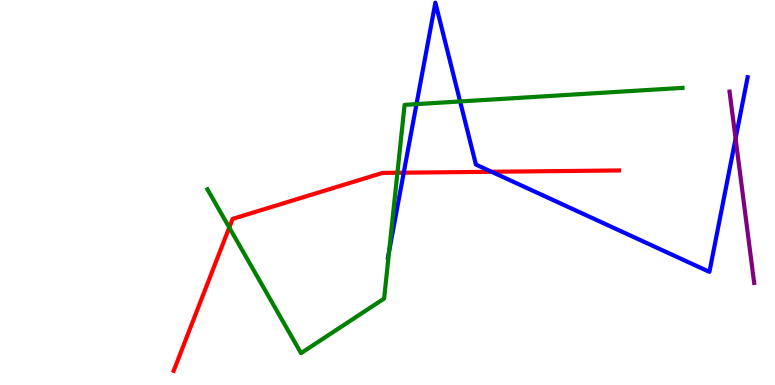[{'lines': ['blue', 'red'], 'intersections': [{'x': 5.21, 'y': 5.51}, {'x': 6.34, 'y': 5.54}]}, {'lines': ['green', 'red'], 'intersections': [{'x': 2.96, 'y': 4.09}, {'x': 5.13, 'y': 5.51}]}, {'lines': ['purple', 'red'], 'intersections': []}, {'lines': ['blue', 'green'], 'intersections': [{'x': 5.02, 'y': 3.47}, {'x': 5.37, 'y': 7.3}, {'x': 5.94, 'y': 7.36}]}, {'lines': ['blue', 'purple'], 'intersections': [{'x': 9.49, 'y': 6.4}]}, {'lines': ['green', 'purple'], 'intersections': []}]